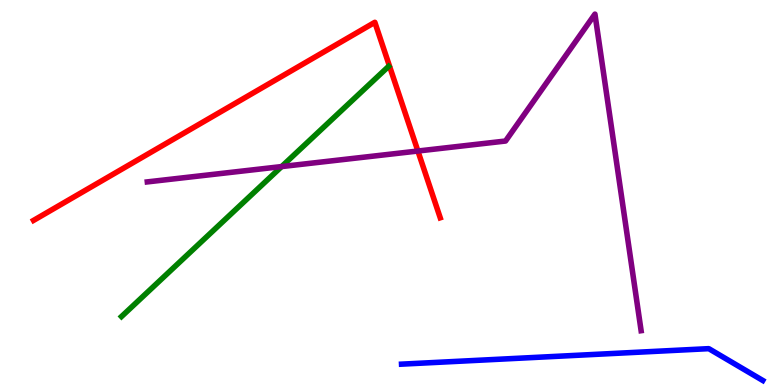[{'lines': ['blue', 'red'], 'intersections': []}, {'lines': ['green', 'red'], 'intersections': []}, {'lines': ['purple', 'red'], 'intersections': [{'x': 5.39, 'y': 6.08}]}, {'lines': ['blue', 'green'], 'intersections': []}, {'lines': ['blue', 'purple'], 'intersections': []}, {'lines': ['green', 'purple'], 'intersections': [{'x': 3.63, 'y': 5.67}]}]